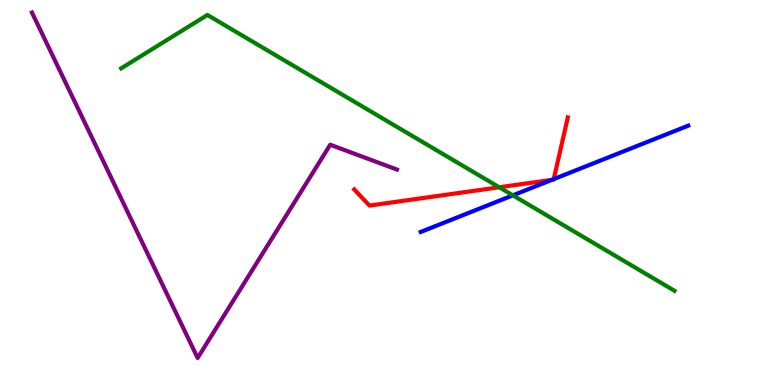[{'lines': ['blue', 'red'], 'intersections': [{'x': 7.12, 'y': 5.33}, {'x': 7.15, 'y': 5.35}]}, {'lines': ['green', 'red'], 'intersections': [{'x': 6.44, 'y': 5.14}]}, {'lines': ['purple', 'red'], 'intersections': []}, {'lines': ['blue', 'green'], 'intersections': [{'x': 6.62, 'y': 4.93}]}, {'lines': ['blue', 'purple'], 'intersections': []}, {'lines': ['green', 'purple'], 'intersections': []}]